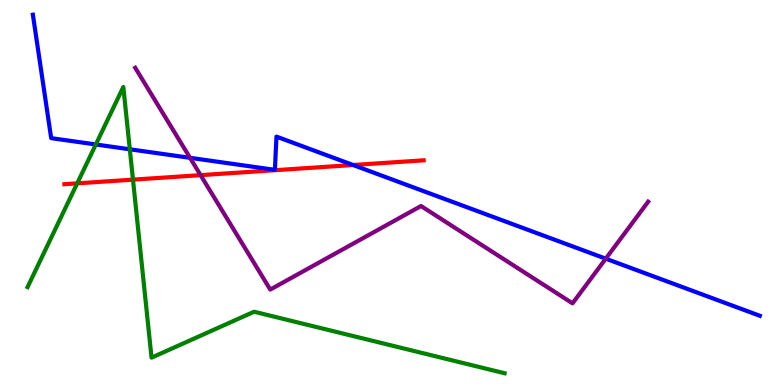[{'lines': ['blue', 'red'], 'intersections': [{'x': 4.56, 'y': 5.71}]}, {'lines': ['green', 'red'], 'intersections': [{'x': 0.996, 'y': 5.24}, {'x': 1.72, 'y': 5.33}]}, {'lines': ['purple', 'red'], 'intersections': [{'x': 2.59, 'y': 5.45}]}, {'lines': ['blue', 'green'], 'intersections': [{'x': 1.24, 'y': 6.25}, {'x': 1.68, 'y': 6.12}]}, {'lines': ['blue', 'purple'], 'intersections': [{'x': 2.45, 'y': 5.9}, {'x': 7.82, 'y': 3.28}]}, {'lines': ['green', 'purple'], 'intersections': []}]